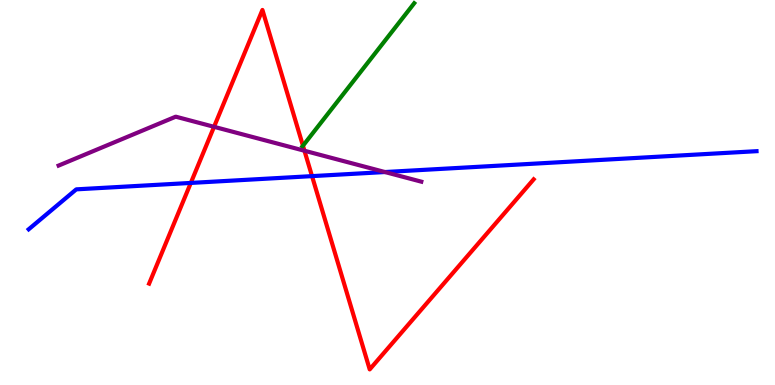[{'lines': ['blue', 'red'], 'intersections': [{'x': 2.46, 'y': 5.25}, {'x': 4.03, 'y': 5.43}]}, {'lines': ['green', 'red'], 'intersections': [{'x': 3.91, 'y': 6.21}]}, {'lines': ['purple', 'red'], 'intersections': [{'x': 2.76, 'y': 6.71}, {'x': 3.93, 'y': 6.08}]}, {'lines': ['blue', 'green'], 'intersections': []}, {'lines': ['blue', 'purple'], 'intersections': [{'x': 4.97, 'y': 5.53}]}, {'lines': ['green', 'purple'], 'intersections': []}]